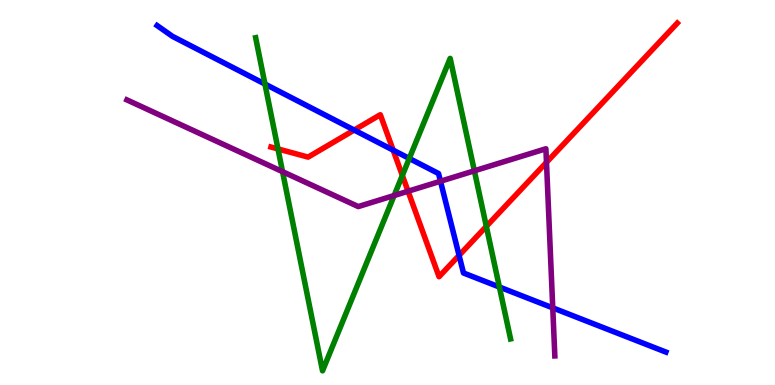[{'lines': ['blue', 'red'], 'intersections': [{'x': 4.57, 'y': 6.62}, {'x': 5.07, 'y': 6.1}, {'x': 5.92, 'y': 3.37}]}, {'lines': ['green', 'red'], 'intersections': [{'x': 3.59, 'y': 6.13}, {'x': 5.19, 'y': 5.44}, {'x': 6.28, 'y': 4.12}]}, {'lines': ['purple', 'red'], 'intersections': [{'x': 5.27, 'y': 5.03}, {'x': 7.05, 'y': 5.78}]}, {'lines': ['blue', 'green'], 'intersections': [{'x': 3.42, 'y': 7.82}, {'x': 5.28, 'y': 5.88}, {'x': 6.44, 'y': 2.55}]}, {'lines': ['blue', 'purple'], 'intersections': [{'x': 5.68, 'y': 5.29}, {'x': 7.13, 'y': 2.0}]}, {'lines': ['green', 'purple'], 'intersections': [{'x': 3.65, 'y': 5.54}, {'x': 5.09, 'y': 4.92}, {'x': 6.12, 'y': 5.56}]}]